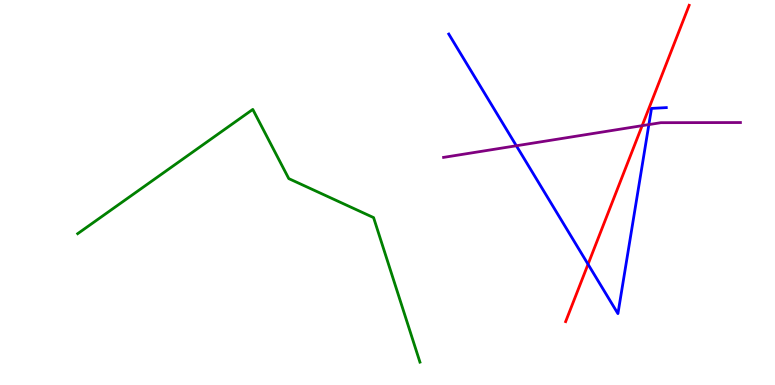[{'lines': ['blue', 'red'], 'intersections': [{'x': 7.59, 'y': 3.14}]}, {'lines': ['green', 'red'], 'intersections': []}, {'lines': ['purple', 'red'], 'intersections': [{'x': 8.29, 'y': 6.74}]}, {'lines': ['blue', 'green'], 'intersections': []}, {'lines': ['blue', 'purple'], 'intersections': [{'x': 6.66, 'y': 6.21}, {'x': 8.37, 'y': 6.76}]}, {'lines': ['green', 'purple'], 'intersections': []}]